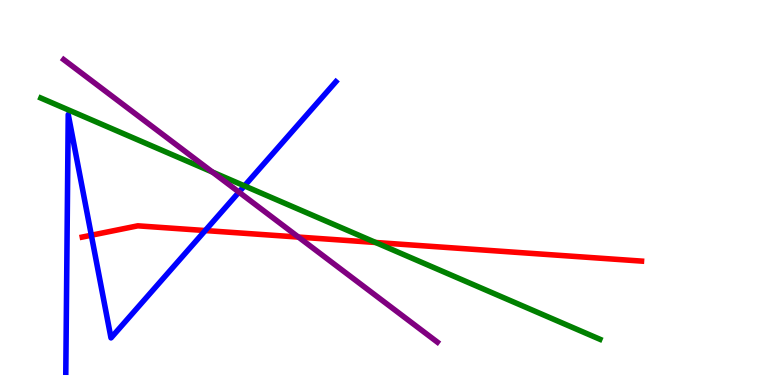[{'lines': ['blue', 'red'], 'intersections': [{'x': 1.18, 'y': 3.89}, {'x': 2.65, 'y': 4.01}]}, {'lines': ['green', 'red'], 'intersections': [{'x': 4.85, 'y': 3.7}]}, {'lines': ['purple', 'red'], 'intersections': [{'x': 3.85, 'y': 3.84}]}, {'lines': ['blue', 'green'], 'intersections': [{'x': 3.15, 'y': 5.17}]}, {'lines': ['blue', 'purple'], 'intersections': [{'x': 3.08, 'y': 5.01}]}, {'lines': ['green', 'purple'], 'intersections': [{'x': 2.74, 'y': 5.53}]}]